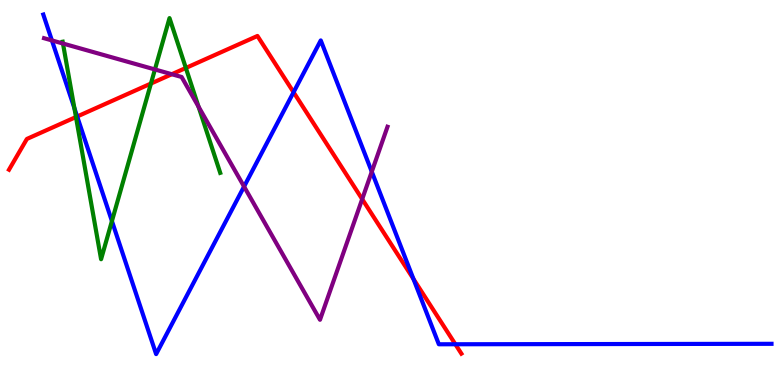[{'lines': ['blue', 'red'], 'intersections': [{'x': 0.996, 'y': 6.97}, {'x': 3.79, 'y': 7.6}, {'x': 5.34, 'y': 2.75}, {'x': 5.88, 'y': 1.06}]}, {'lines': ['green', 'red'], 'intersections': [{'x': 0.98, 'y': 6.96}, {'x': 1.95, 'y': 7.83}, {'x': 2.4, 'y': 8.23}]}, {'lines': ['purple', 'red'], 'intersections': [{'x': 2.22, 'y': 8.07}, {'x': 4.67, 'y': 4.83}]}, {'lines': ['blue', 'green'], 'intersections': [{'x': 0.96, 'y': 7.19}, {'x': 1.44, 'y': 4.26}]}, {'lines': ['blue', 'purple'], 'intersections': [{'x': 0.67, 'y': 8.95}, {'x': 3.15, 'y': 5.15}, {'x': 4.8, 'y': 5.54}]}, {'lines': ['green', 'purple'], 'intersections': [{'x': 0.813, 'y': 8.87}, {'x': 2.0, 'y': 8.2}, {'x': 2.56, 'y': 7.23}]}]